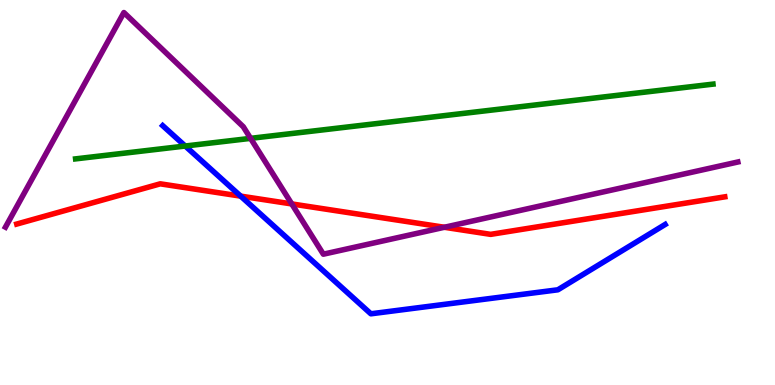[{'lines': ['blue', 'red'], 'intersections': [{'x': 3.11, 'y': 4.91}]}, {'lines': ['green', 'red'], 'intersections': []}, {'lines': ['purple', 'red'], 'intersections': [{'x': 3.76, 'y': 4.7}, {'x': 5.73, 'y': 4.1}]}, {'lines': ['blue', 'green'], 'intersections': [{'x': 2.39, 'y': 6.21}]}, {'lines': ['blue', 'purple'], 'intersections': []}, {'lines': ['green', 'purple'], 'intersections': [{'x': 3.23, 'y': 6.41}]}]